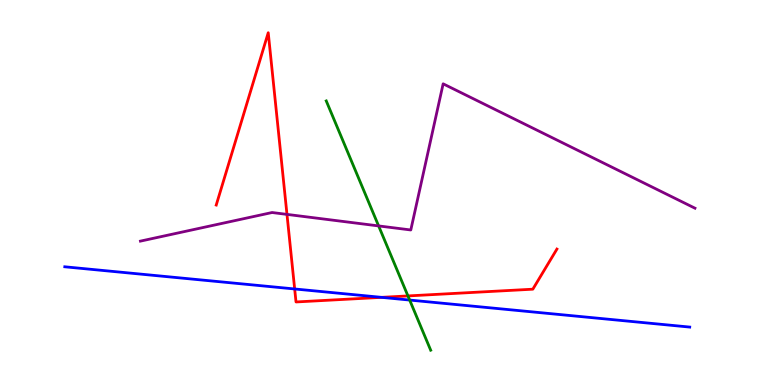[{'lines': ['blue', 'red'], 'intersections': [{'x': 3.8, 'y': 2.49}, {'x': 4.92, 'y': 2.28}]}, {'lines': ['green', 'red'], 'intersections': [{'x': 5.26, 'y': 2.31}]}, {'lines': ['purple', 'red'], 'intersections': [{'x': 3.7, 'y': 4.43}]}, {'lines': ['blue', 'green'], 'intersections': [{'x': 5.29, 'y': 2.21}]}, {'lines': ['blue', 'purple'], 'intersections': []}, {'lines': ['green', 'purple'], 'intersections': [{'x': 4.89, 'y': 4.13}]}]